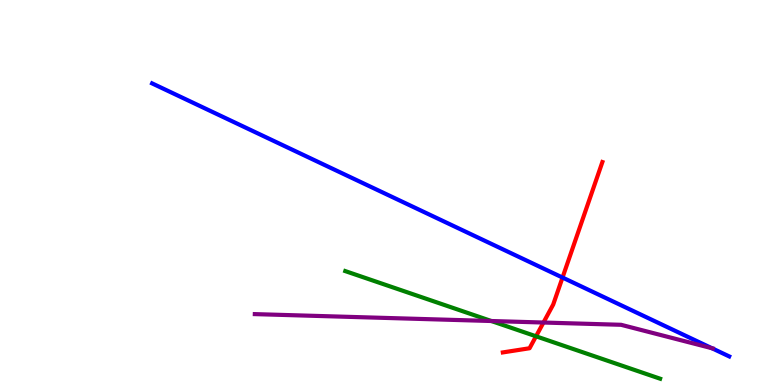[{'lines': ['blue', 'red'], 'intersections': [{'x': 7.26, 'y': 2.79}]}, {'lines': ['green', 'red'], 'intersections': [{'x': 6.92, 'y': 1.27}]}, {'lines': ['purple', 'red'], 'intersections': [{'x': 7.01, 'y': 1.62}]}, {'lines': ['blue', 'green'], 'intersections': []}, {'lines': ['blue', 'purple'], 'intersections': [{'x': 9.19, 'y': 0.955}]}, {'lines': ['green', 'purple'], 'intersections': [{'x': 6.34, 'y': 1.66}]}]